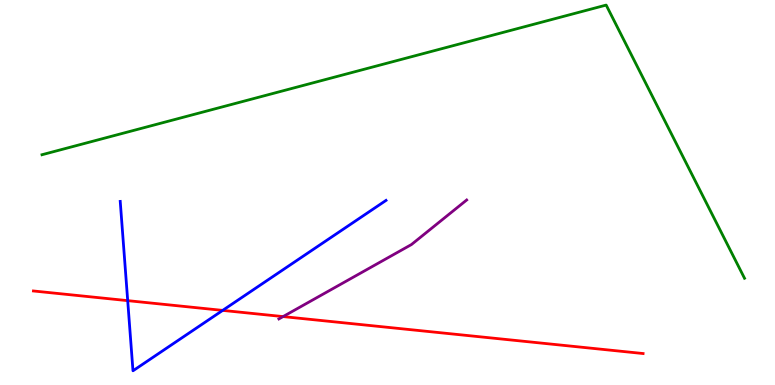[{'lines': ['blue', 'red'], 'intersections': [{'x': 1.65, 'y': 2.19}, {'x': 2.87, 'y': 1.94}]}, {'lines': ['green', 'red'], 'intersections': []}, {'lines': ['purple', 'red'], 'intersections': [{'x': 3.65, 'y': 1.78}]}, {'lines': ['blue', 'green'], 'intersections': []}, {'lines': ['blue', 'purple'], 'intersections': []}, {'lines': ['green', 'purple'], 'intersections': []}]